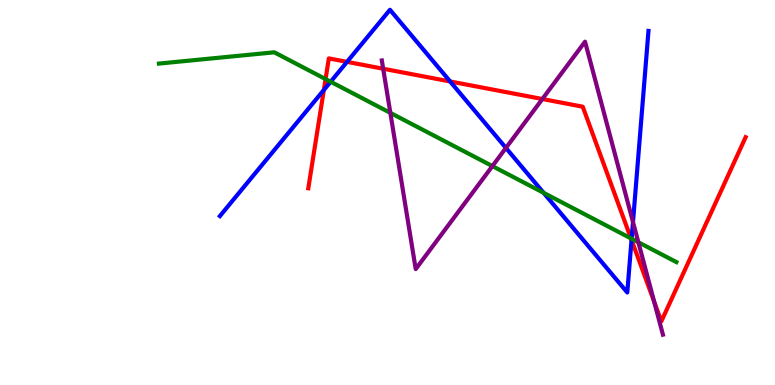[{'lines': ['blue', 'red'], 'intersections': [{'x': 4.18, 'y': 7.66}, {'x': 4.48, 'y': 8.39}, {'x': 5.81, 'y': 7.88}, {'x': 8.15, 'y': 3.77}]}, {'lines': ['green', 'red'], 'intersections': [{'x': 4.2, 'y': 7.95}, {'x': 8.14, 'y': 3.81}]}, {'lines': ['purple', 'red'], 'intersections': [{'x': 4.94, 'y': 8.21}, {'x': 7.0, 'y': 7.43}, {'x': 8.44, 'y': 2.16}]}, {'lines': ['blue', 'green'], 'intersections': [{'x': 4.27, 'y': 7.88}, {'x': 7.01, 'y': 4.99}, {'x': 8.15, 'y': 3.8}]}, {'lines': ['blue', 'purple'], 'intersections': [{'x': 6.53, 'y': 6.16}, {'x': 8.17, 'y': 4.23}]}, {'lines': ['green', 'purple'], 'intersections': [{'x': 5.04, 'y': 7.07}, {'x': 6.35, 'y': 5.69}, {'x': 8.24, 'y': 3.71}]}]